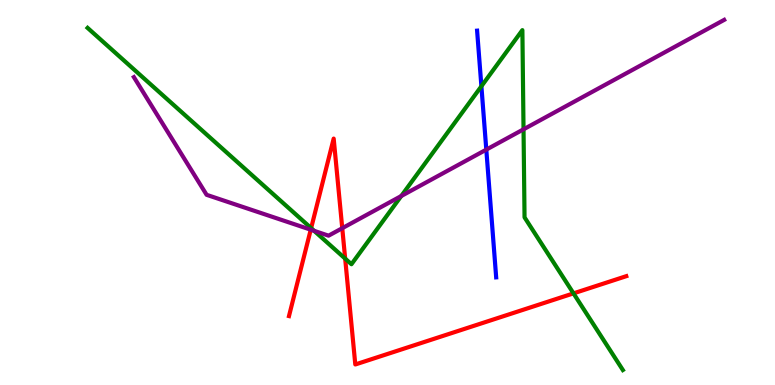[{'lines': ['blue', 'red'], 'intersections': []}, {'lines': ['green', 'red'], 'intersections': [{'x': 4.01, 'y': 4.07}, {'x': 4.45, 'y': 3.28}, {'x': 7.4, 'y': 2.38}]}, {'lines': ['purple', 'red'], 'intersections': [{'x': 4.01, 'y': 4.03}, {'x': 4.42, 'y': 4.07}]}, {'lines': ['blue', 'green'], 'intersections': [{'x': 6.21, 'y': 7.76}]}, {'lines': ['blue', 'purple'], 'intersections': [{'x': 6.27, 'y': 6.11}]}, {'lines': ['green', 'purple'], 'intersections': [{'x': 4.05, 'y': 4.0}, {'x': 5.18, 'y': 4.91}, {'x': 6.76, 'y': 6.64}]}]